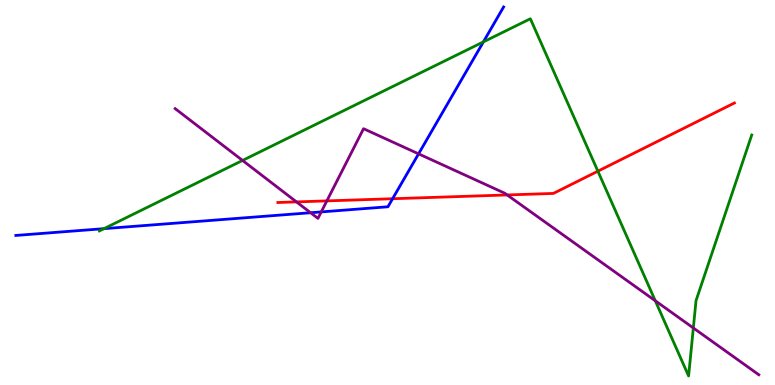[{'lines': ['blue', 'red'], 'intersections': [{'x': 5.07, 'y': 4.84}]}, {'lines': ['green', 'red'], 'intersections': [{'x': 7.71, 'y': 5.55}]}, {'lines': ['purple', 'red'], 'intersections': [{'x': 3.83, 'y': 4.76}, {'x': 4.22, 'y': 4.78}, {'x': 6.54, 'y': 4.94}]}, {'lines': ['blue', 'green'], 'intersections': [{'x': 1.34, 'y': 4.06}, {'x': 6.24, 'y': 8.91}]}, {'lines': ['blue', 'purple'], 'intersections': [{'x': 4.01, 'y': 4.47}, {'x': 4.15, 'y': 4.5}, {'x': 5.4, 'y': 6.0}]}, {'lines': ['green', 'purple'], 'intersections': [{'x': 3.13, 'y': 5.83}, {'x': 8.46, 'y': 2.19}, {'x': 8.95, 'y': 1.48}]}]